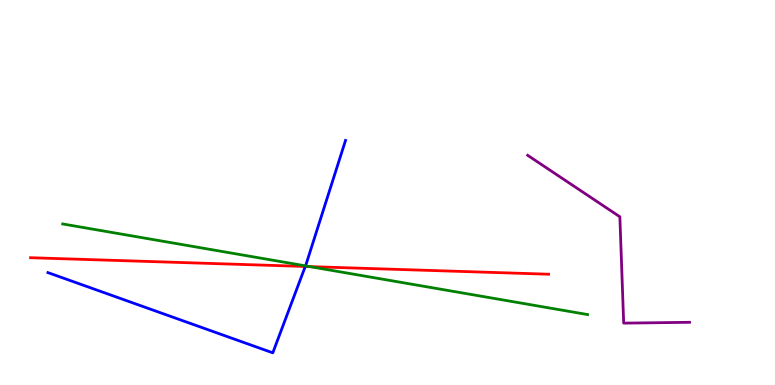[{'lines': ['blue', 'red'], 'intersections': [{'x': 3.94, 'y': 3.08}]}, {'lines': ['green', 'red'], 'intersections': [{'x': 4.0, 'y': 3.08}]}, {'lines': ['purple', 'red'], 'intersections': []}, {'lines': ['blue', 'green'], 'intersections': [{'x': 3.94, 'y': 3.09}]}, {'lines': ['blue', 'purple'], 'intersections': []}, {'lines': ['green', 'purple'], 'intersections': []}]